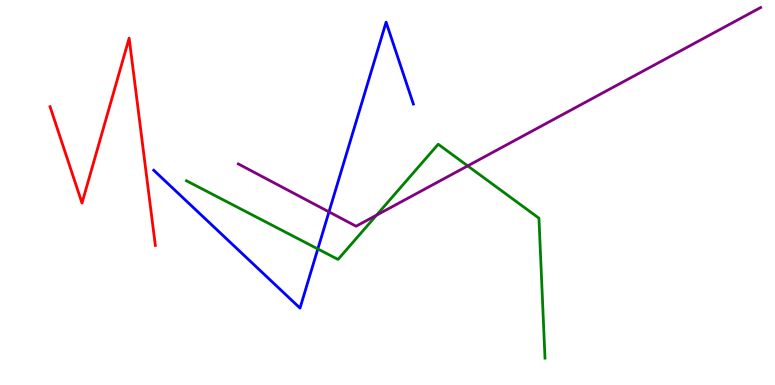[{'lines': ['blue', 'red'], 'intersections': []}, {'lines': ['green', 'red'], 'intersections': []}, {'lines': ['purple', 'red'], 'intersections': []}, {'lines': ['blue', 'green'], 'intersections': [{'x': 4.1, 'y': 3.53}]}, {'lines': ['blue', 'purple'], 'intersections': [{'x': 4.24, 'y': 4.5}]}, {'lines': ['green', 'purple'], 'intersections': [{'x': 4.86, 'y': 4.41}, {'x': 6.03, 'y': 5.69}]}]